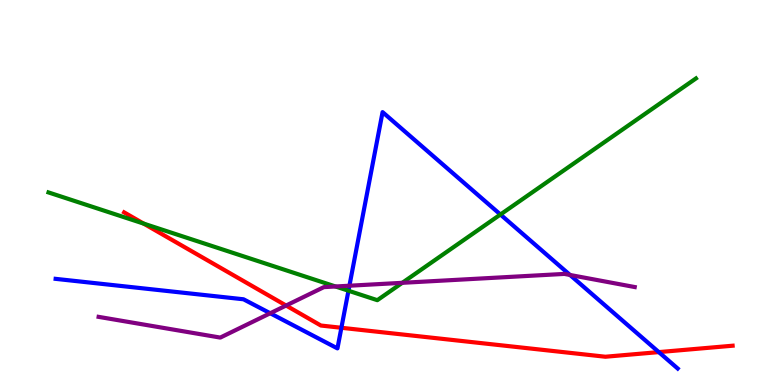[{'lines': ['blue', 'red'], 'intersections': [{'x': 4.41, 'y': 1.49}, {'x': 8.5, 'y': 0.854}]}, {'lines': ['green', 'red'], 'intersections': [{'x': 1.85, 'y': 4.19}]}, {'lines': ['purple', 'red'], 'intersections': [{'x': 3.69, 'y': 2.06}]}, {'lines': ['blue', 'green'], 'intersections': [{'x': 4.5, 'y': 2.45}, {'x': 6.46, 'y': 4.43}]}, {'lines': ['blue', 'purple'], 'intersections': [{'x': 3.49, 'y': 1.86}, {'x': 4.51, 'y': 2.58}, {'x': 7.36, 'y': 2.86}]}, {'lines': ['green', 'purple'], 'intersections': [{'x': 4.33, 'y': 2.56}, {'x': 5.19, 'y': 2.65}]}]